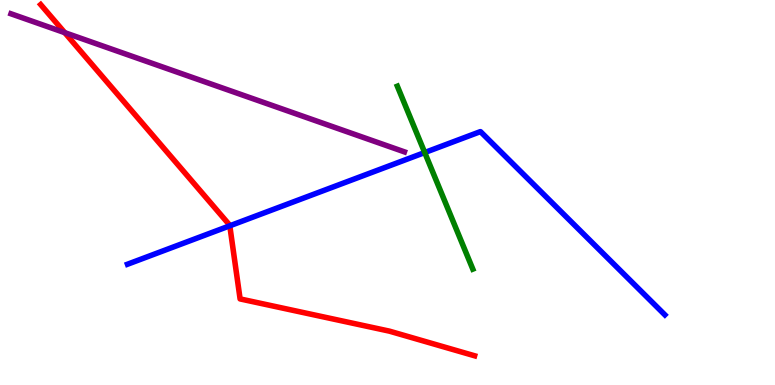[{'lines': ['blue', 'red'], 'intersections': [{'x': 2.97, 'y': 4.14}]}, {'lines': ['green', 'red'], 'intersections': []}, {'lines': ['purple', 'red'], 'intersections': [{'x': 0.835, 'y': 9.15}]}, {'lines': ['blue', 'green'], 'intersections': [{'x': 5.48, 'y': 6.04}]}, {'lines': ['blue', 'purple'], 'intersections': []}, {'lines': ['green', 'purple'], 'intersections': []}]